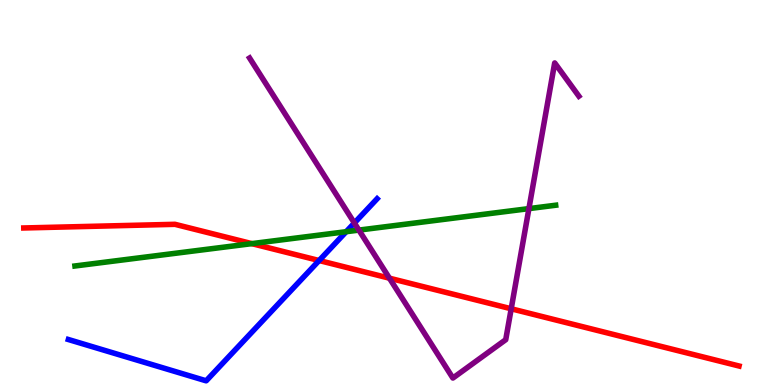[{'lines': ['blue', 'red'], 'intersections': [{'x': 4.12, 'y': 3.23}]}, {'lines': ['green', 'red'], 'intersections': [{'x': 3.25, 'y': 3.67}]}, {'lines': ['purple', 'red'], 'intersections': [{'x': 5.03, 'y': 2.77}, {'x': 6.6, 'y': 1.98}]}, {'lines': ['blue', 'green'], 'intersections': [{'x': 4.47, 'y': 3.98}]}, {'lines': ['blue', 'purple'], 'intersections': [{'x': 4.57, 'y': 4.21}]}, {'lines': ['green', 'purple'], 'intersections': [{'x': 4.63, 'y': 4.02}, {'x': 6.82, 'y': 4.58}]}]